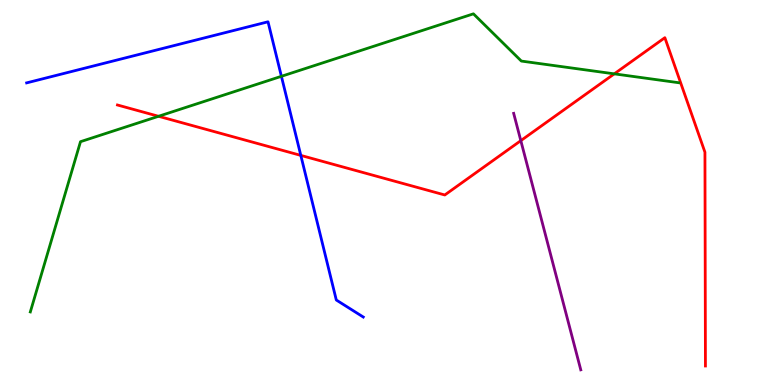[{'lines': ['blue', 'red'], 'intersections': [{'x': 3.88, 'y': 5.96}]}, {'lines': ['green', 'red'], 'intersections': [{'x': 2.05, 'y': 6.98}, {'x': 7.93, 'y': 8.08}]}, {'lines': ['purple', 'red'], 'intersections': [{'x': 6.72, 'y': 6.35}]}, {'lines': ['blue', 'green'], 'intersections': [{'x': 3.63, 'y': 8.02}]}, {'lines': ['blue', 'purple'], 'intersections': []}, {'lines': ['green', 'purple'], 'intersections': []}]